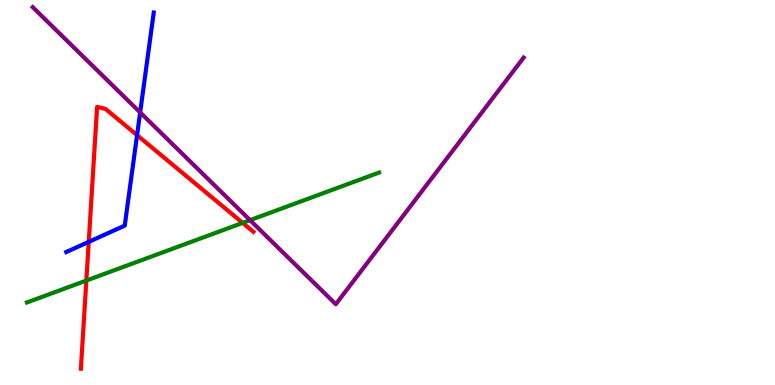[{'lines': ['blue', 'red'], 'intersections': [{'x': 1.15, 'y': 3.72}, {'x': 1.77, 'y': 6.49}]}, {'lines': ['green', 'red'], 'intersections': [{'x': 1.11, 'y': 2.71}, {'x': 3.13, 'y': 4.21}]}, {'lines': ['purple', 'red'], 'intersections': []}, {'lines': ['blue', 'green'], 'intersections': []}, {'lines': ['blue', 'purple'], 'intersections': [{'x': 1.81, 'y': 7.08}]}, {'lines': ['green', 'purple'], 'intersections': [{'x': 3.23, 'y': 4.28}]}]